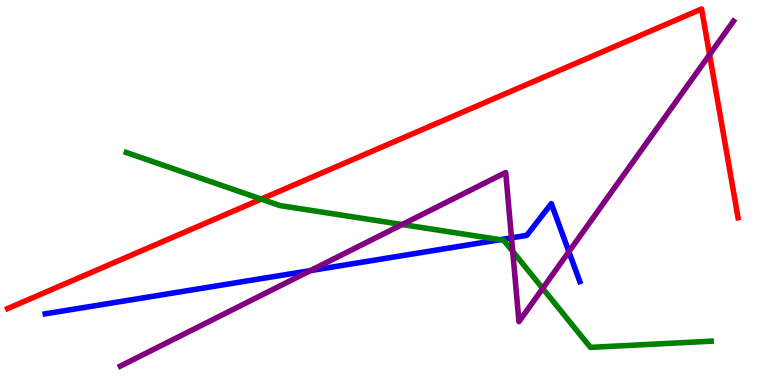[{'lines': ['blue', 'red'], 'intersections': []}, {'lines': ['green', 'red'], 'intersections': [{'x': 3.37, 'y': 4.83}]}, {'lines': ['purple', 'red'], 'intersections': [{'x': 9.16, 'y': 8.58}]}, {'lines': ['blue', 'green'], 'intersections': [{'x': 6.45, 'y': 3.77}]}, {'lines': ['blue', 'purple'], 'intersections': [{'x': 4.01, 'y': 2.97}, {'x': 6.6, 'y': 3.82}, {'x': 7.34, 'y': 3.46}]}, {'lines': ['green', 'purple'], 'intersections': [{'x': 5.19, 'y': 4.17}, {'x': 6.62, 'y': 3.47}, {'x': 7.0, 'y': 2.51}]}]